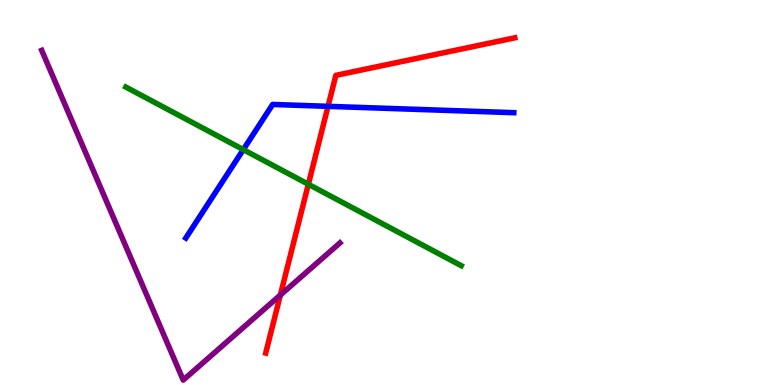[{'lines': ['blue', 'red'], 'intersections': [{'x': 4.23, 'y': 7.24}]}, {'lines': ['green', 'red'], 'intersections': [{'x': 3.98, 'y': 5.21}]}, {'lines': ['purple', 'red'], 'intersections': [{'x': 3.62, 'y': 2.34}]}, {'lines': ['blue', 'green'], 'intersections': [{'x': 3.14, 'y': 6.11}]}, {'lines': ['blue', 'purple'], 'intersections': []}, {'lines': ['green', 'purple'], 'intersections': []}]